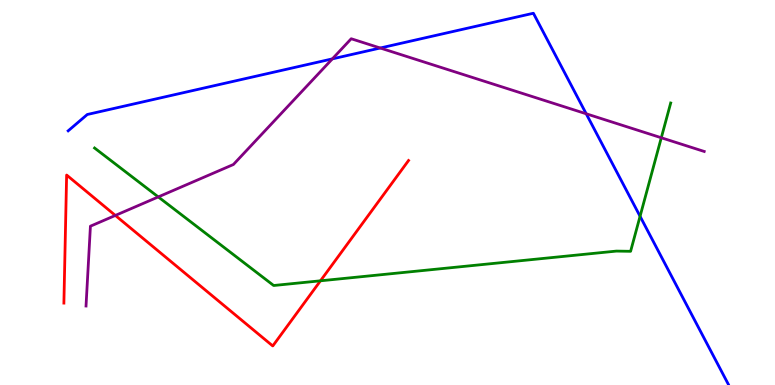[{'lines': ['blue', 'red'], 'intersections': []}, {'lines': ['green', 'red'], 'intersections': [{'x': 4.14, 'y': 2.71}]}, {'lines': ['purple', 'red'], 'intersections': [{'x': 1.49, 'y': 4.4}]}, {'lines': ['blue', 'green'], 'intersections': [{'x': 8.26, 'y': 4.38}]}, {'lines': ['blue', 'purple'], 'intersections': [{'x': 4.29, 'y': 8.47}, {'x': 4.91, 'y': 8.75}, {'x': 7.56, 'y': 7.04}]}, {'lines': ['green', 'purple'], 'intersections': [{'x': 2.04, 'y': 4.89}, {'x': 8.53, 'y': 6.42}]}]